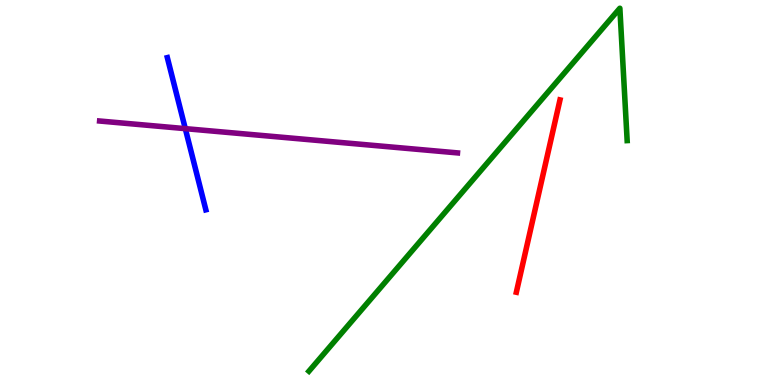[{'lines': ['blue', 'red'], 'intersections': []}, {'lines': ['green', 'red'], 'intersections': []}, {'lines': ['purple', 'red'], 'intersections': []}, {'lines': ['blue', 'green'], 'intersections': []}, {'lines': ['blue', 'purple'], 'intersections': [{'x': 2.39, 'y': 6.66}]}, {'lines': ['green', 'purple'], 'intersections': []}]